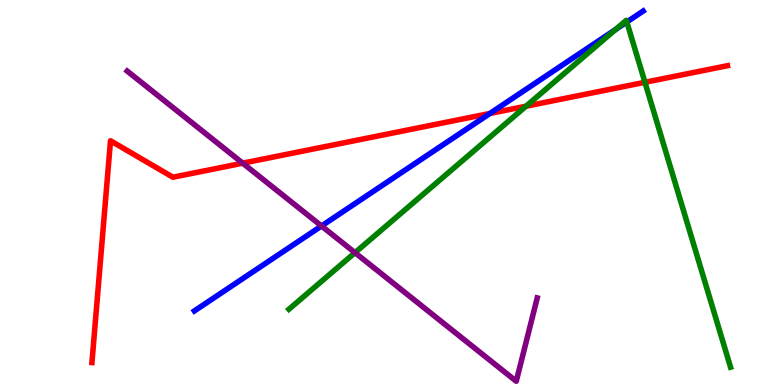[{'lines': ['blue', 'red'], 'intersections': [{'x': 6.32, 'y': 7.05}]}, {'lines': ['green', 'red'], 'intersections': [{'x': 6.79, 'y': 7.24}, {'x': 8.32, 'y': 7.86}]}, {'lines': ['purple', 'red'], 'intersections': [{'x': 3.13, 'y': 5.76}]}, {'lines': ['blue', 'green'], 'intersections': [{'x': 7.94, 'y': 9.23}, {'x': 8.09, 'y': 9.43}]}, {'lines': ['blue', 'purple'], 'intersections': [{'x': 4.15, 'y': 4.13}]}, {'lines': ['green', 'purple'], 'intersections': [{'x': 4.58, 'y': 3.44}]}]